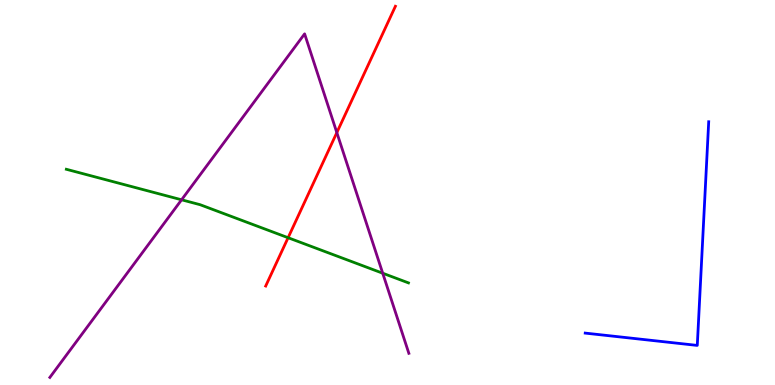[{'lines': ['blue', 'red'], 'intersections': []}, {'lines': ['green', 'red'], 'intersections': [{'x': 3.72, 'y': 3.83}]}, {'lines': ['purple', 'red'], 'intersections': [{'x': 4.35, 'y': 6.56}]}, {'lines': ['blue', 'green'], 'intersections': []}, {'lines': ['blue', 'purple'], 'intersections': []}, {'lines': ['green', 'purple'], 'intersections': [{'x': 2.34, 'y': 4.81}, {'x': 4.94, 'y': 2.9}]}]